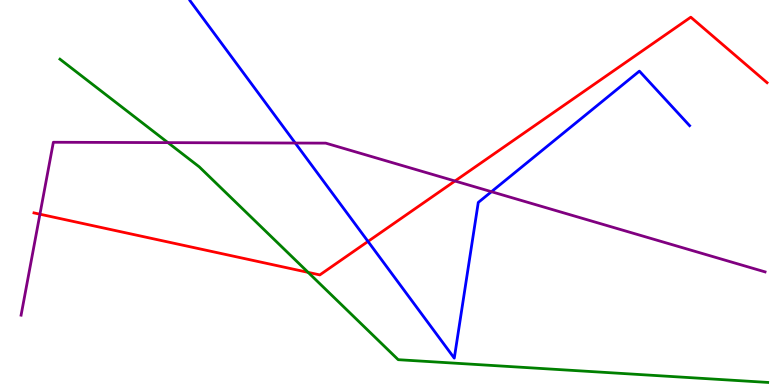[{'lines': ['blue', 'red'], 'intersections': [{'x': 4.75, 'y': 3.73}]}, {'lines': ['green', 'red'], 'intersections': [{'x': 3.98, 'y': 2.93}]}, {'lines': ['purple', 'red'], 'intersections': [{'x': 0.515, 'y': 4.44}, {'x': 5.87, 'y': 5.3}]}, {'lines': ['blue', 'green'], 'intersections': []}, {'lines': ['blue', 'purple'], 'intersections': [{'x': 3.81, 'y': 6.28}, {'x': 6.34, 'y': 5.02}]}, {'lines': ['green', 'purple'], 'intersections': [{'x': 2.17, 'y': 6.3}]}]